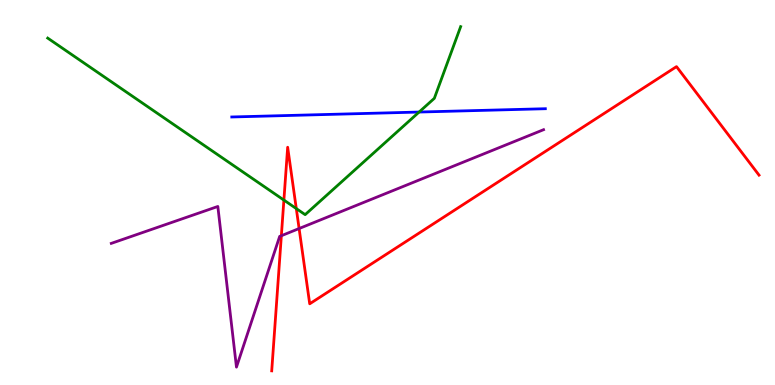[{'lines': ['blue', 'red'], 'intersections': []}, {'lines': ['green', 'red'], 'intersections': [{'x': 3.66, 'y': 4.8}, {'x': 3.82, 'y': 4.58}]}, {'lines': ['purple', 'red'], 'intersections': [{'x': 3.63, 'y': 3.88}, {'x': 3.86, 'y': 4.06}]}, {'lines': ['blue', 'green'], 'intersections': [{'x': 5.41, 'y': 7.09}]}, {'lines': ['blue', 'purple'], 'intersections': []}, {'lines': ['green', 'purple'], 'intersections': []}]